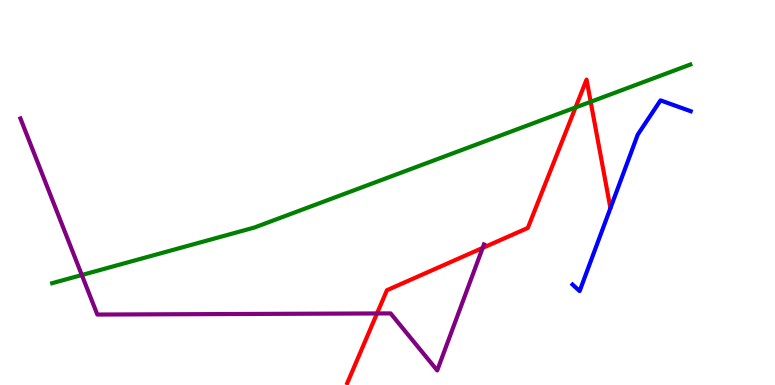[{'lines': ['blue', 'red'], 'intersections': []}, {'lines': ['green', 'red'], 'intersections': [{'x': 7.43, 'y': 7.21}, {'x': 7.62, 'y': 7.36}]}, {'lines': ['purple', 'red'], 'intersections': [{'x': 4.86, 'y': 1.86}, {'x': 6.23, 'y': 3.56}]}, {'lines': ['blue', 'green'], 'intersections': []}, {'lines': ['blue', 'purple'], 'intersections': []}, {'lines': ['green', 'purple'], 'intersections': [{'x': 1.06, 'y': 2.86}]}]